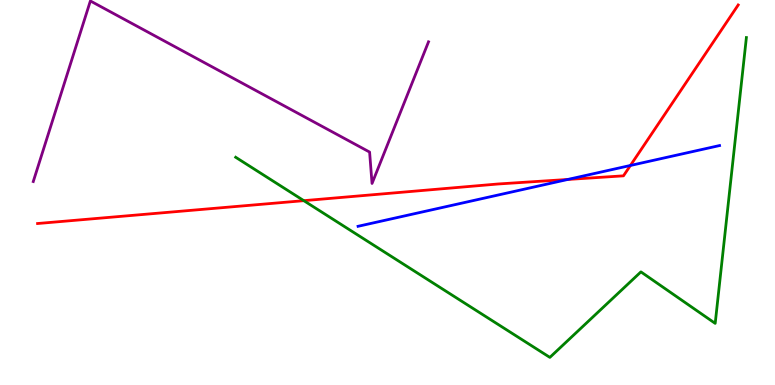[{'lines': ['blue', 'red'], 'intersections': [{'x': 7.33, 'y': 5.34}, {'x': 8.13, 'y': 5.7}]}, {'lines': ['green', 'red'], 'intersections': [{'x': 3.92, 'y': 4.79}]}, {'lines': ['purple', 'red'], 'intersections': []}, {'lines': ['blue', 'green'], 'intersections': []}, {'lines': ['blue', 'purple'], 'intersections': []}, {'lines': ['green', 'purple'], 'intersections': []}]